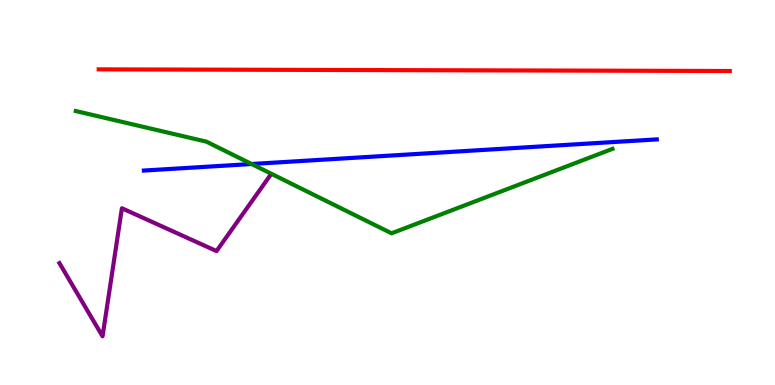[{'lines': ['blue', 'red'], 'intersections': []}, {'lines': ['green', 'red'], 'intersections': []}, {'lines': ['purple', 'red'], 'intersections': []}, {'lines': ['blue', 'green'], 'intersections': [{'x': 3.25, 'y': 5.74}]}, {'lines': ['blue', 'purple'], 'intersections': []}, {'lines': ['green', 'purple'], 'intersections': []}]